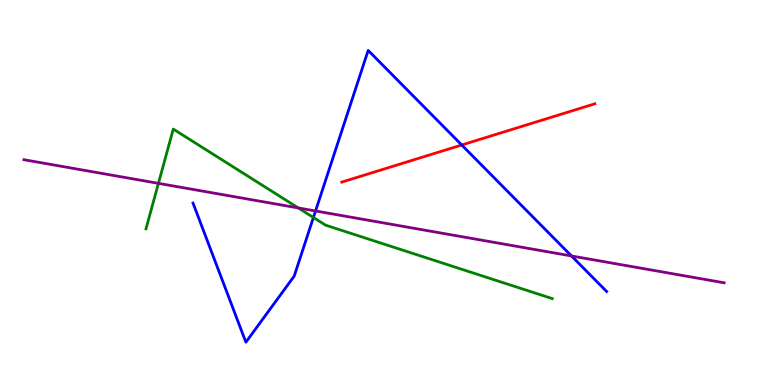[{'lines': ['blue', 'red'], 'intersections': [{'x': 5.96, 'y': 6.23}]}, {'lines': ['green', 'red'], 'intersections': []}, {'lines': ['purple', 'red'], 'intersections': []}, {'lines': ['blue', 'green'], 'intersections': [{'x': 4.04, 'y': 4.35}]}, {'lines': ['blue', 'purple'], 'intersections': [{'x': 4.07, 'y': 4.52}, {'x': 7.37, 'y': 3.35}]}, {'lines': ['green', 'purple'], 'intersections': [{'x': 2.04, 'y': 5.24}, {'x': 3.85, 'y': 4.6}]}]